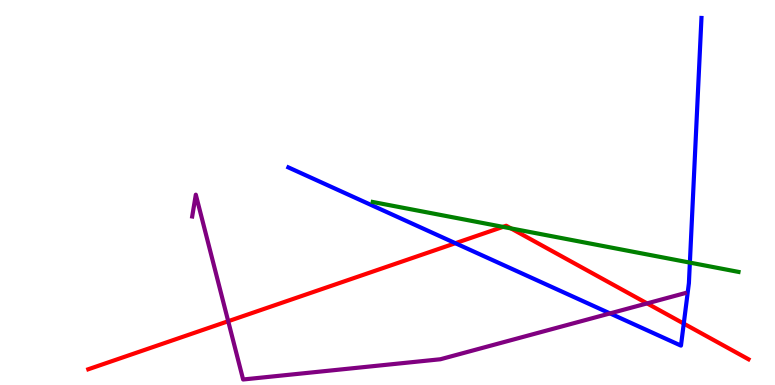[{'lines': ['blue', 'red'], 'intersections': [{'x': 5.88, 'y': 3.68}, {'x': 8.82, 'y': 1.59}]}, {'lines': ['green', 'red'], 'intersections': [{'x': 6.49, 'y': 4.11}, {'x': 6.59, 'y': 4.07}]}, {'lines': ['purple', 'red'], 'intersections': [{'x': 2.94, 'y': 1.66}, {'x': 8.35, 'y': 2.12}]}, {'lines': ['blue', 'green'], 'intersections': [{'x': 8.9, 'y': 3.18}]}, {'lines': ['blue', 'purple'], 'intersections': [{'x': 7.87, 'y': 1.86}]}, {'lines': ['green', 'purple'], 'intersections': []}]